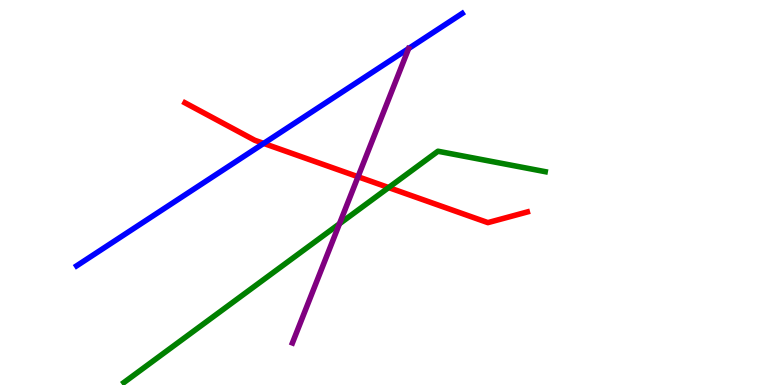[{'lines': ['blue', 'red'], 'intersections': [{'x': 3.4, 'y': 6.27}]}, {'lines': ['green', 'red'], 'intersections': [{'x': 5.01, 'y': 5.13}]}, {'lines': ['purple', 'red'], 'intersections': [{'x': 4.62, 'y': 5.41}]}, {'lines': ['blue', 'green'], 'intersections': []}, {'lines': ['blue', 'purple'], 'intersections': []}, {'lines': ['green', 'purple'], 'intersections': [{'x': 4.38, 'y': 4.19}]}]